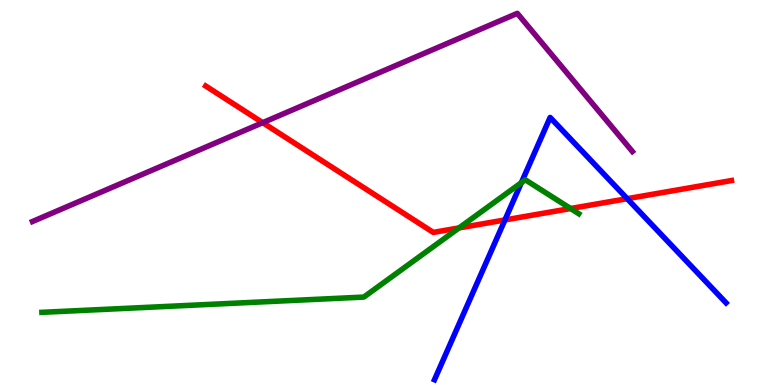[{'lines': ['blue', 'red'], 'intersections': [{'x': 6.52, 'y': 4.29}, {'x': 8.09, 'y': 4.84}]}, {'lines': ['green', 'red'], 'intersections': [{'x': 5.92, 'y': 4.08}, {'x': 7.36, 'y': 4.58}]}, {'lines': ['purple', 'red'], 'intersections': [{'x': 3.39, 'y': 6.81}]}, {'lines': ['blue', 'green'], 'intersections': [{'x': 6.73, 'y': 5.26}]}, {'lines': ['blue', 'purple'], 'intersections': []}, {'lines': ['green', 'purple'], 'intersections': []}]